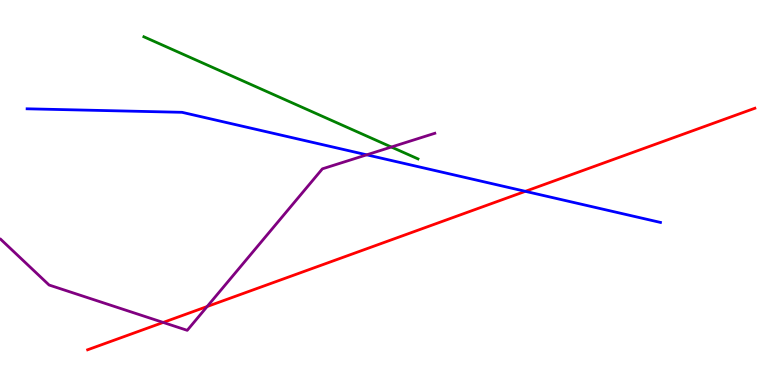[{'lines': ['blue', 'red'], 'intersections': [{'x': 6.78, 'y': 5.03}]}, {'lines': ['green', 'red'], 'intersections': []}, {'lines': ['purple', 'red'], 'intersections': [{'x': 2.11, 'y': 1.62}, {'x': 2.67, 'y': 2.04}]}, {'lines': ['blue', 'green'], 'intersections': []}, {'lines': ['blue', 'purple'], 'intersections': [{'x': 4.73, 'y': 5.98}]}, {'lines': ['green', 'purple'], 'intersections': [{'x': 5.05, 'y': 6.18}]}]